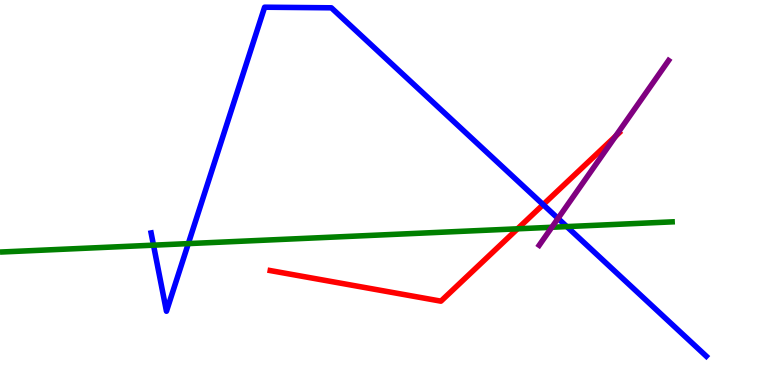[{'lines': ['blue', 'red'], 'intersections': [{'x': 7.01, 'y': 4.69}]}, {'lines': ['green', 'red'], 'intersections': [{'x': 6.68, 'y': 4.06}]}, {'lines': ['purple', 'red'], 'intersections': [{'x': 7.94, 'y': 6.46}]}, {'lines': ['blue', 'green'], 'intersections': [{'x': 1.98, 'y': 3.63}, {'x': 2.43, 'y': 3.67}, {'x': 7.31, 'y': 4.11}]}, {'lines': ['blue', 'purple'], 'intersections': [{'x': 7.2, 'y': 4.33}]}, {'lines': ['green', 'purple'], 'intersections': [{'x': 7.12, 'y': 4.1}]}]